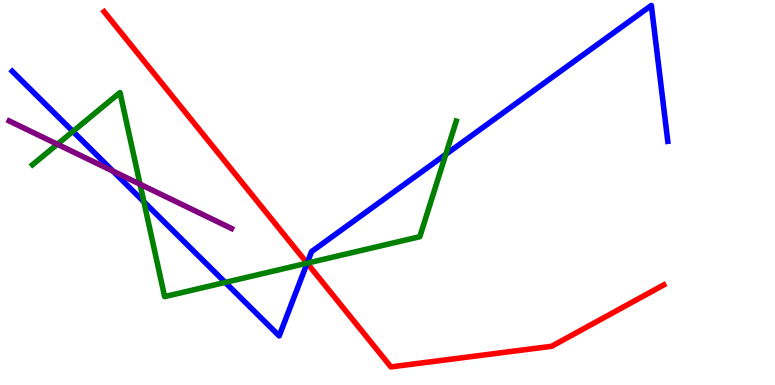[{'lines': ['blue', 'red'], 'intersections': [{'x': 3.96, 'y': 3.16}]}, {'lines': ['green', 'red'], 'intersections': [{'x': 3.96, 'y': 3.16}]}, {'lines': ['purple', 'red'], 'intersections': []}, {'lines': ['blue', 'green'], 'intersections': [{'x': 0.941, 'y': 6.59}, {'x': 1.86, 'y': 4.76}, {'x': 2.91, 'y': 2.67}, {'x': 3.96, 'y': 3.16}, {'x': 5.75, 'y': 5.99}]}, {'lines': ['blue', 'purple'], 'intersections': [{'x': 1.46, 'y': 5.55}]}, {'lines': ['green', 'purple'], 'intersections': [{'x': 0.74, 'y': 6.25}, {'x': 1.81, 'y': 5.21}]}]